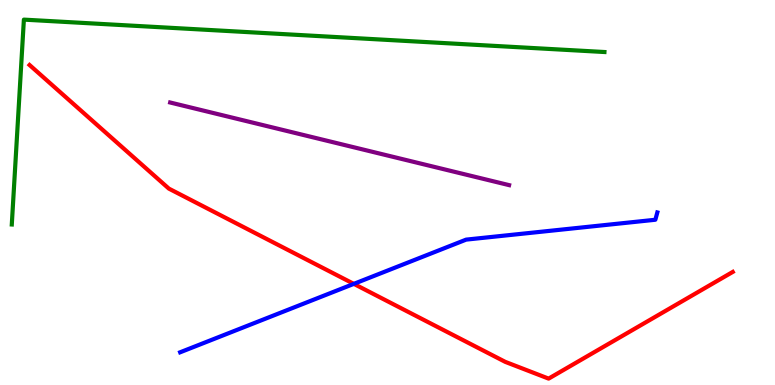[{'lines': ['blue', 'red'], 'intersections': [{'x': 4.57, 'y': 2.63}]}, {'lines': ['green', 'red'], 'intersections': []}, {'lines': ['purple', 'red'], 'intersections': []}, {'lines': ['blue', 'green'], 'intersections': []}, {'lines': ['blue', 'purple'], 'intersections': []}, {'lines': ['green', 'purple'], 'intersections': []}]